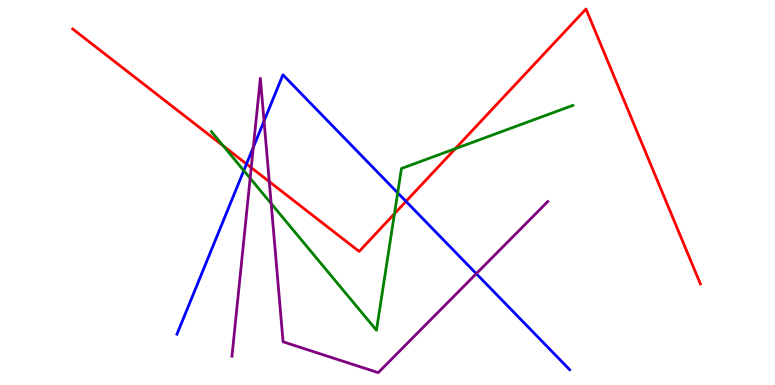[{'lines': ['blue', 'red'], 'intersections': [{'x': 3.18, 'y': 5.74}, {'x': 5.24, 'y': 4.77}]}, {'lines': ['green', 'red'], 'intersections': [{'x': 2.88, 'y': 6.21}, {'x': 5.09, 'y': 4.45}, {'x': 5.87, 'y': 6.14}]}, {'lines': ['purple', 'red'], 'intersections': [{'x': 3.24, 'y': 5.65}, {'x': 3.47, 'y': 5.28}]}, {'lines': ['blue', 'green'], 'intersections': [{'x': 3.15, 'y': 5.57}, {'x': 5.13, 'y': 4.99}]}, {'lines': ['blue', 'purple'], 'intersections': [{'x': 3.27, 'y': 6.17}, {'x': 3.41, 'y': 6.86}, {'x': 6.15, 'y': 2.89}]}, {'lines': ['green', 'purple'], 'intersections': [{'x': 3.23, 'y': 5.37}, {'x': 3.5, 'y': 4.71}]}]